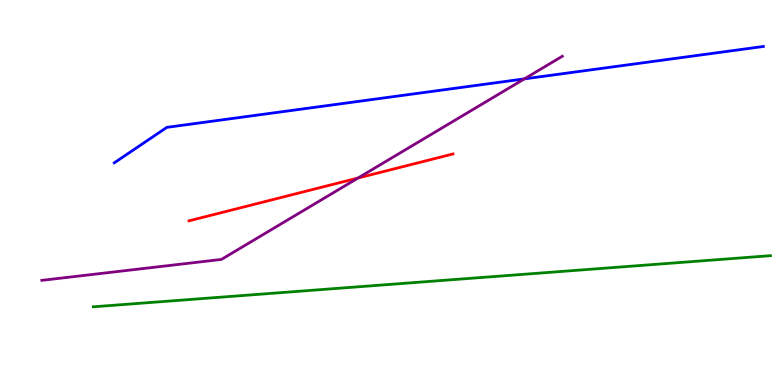[{'lines': ['blue', 'red'], 'intersections': []}, {'lines': ['green', 'red'], 'intersections': []}, {'lines': ['purple', 'red'], 'intersections': [{'x': 4.62, 'y': 5.38}]}, {'lines': ['blue', 'green'], 'intersections': []}, {'lines': ['blue', 'purple'], 'intersections': [{'x': 6.77, 'y': 7.95}]}, {'lines': ['green', 'purple'], 'intersections': []}]